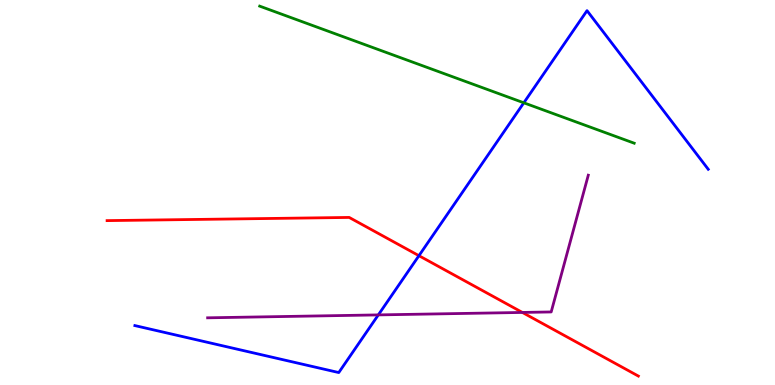[{'lines': ['blue', 'red'], 'intersections': [{'x': 5.41, 'y': 3.36}]}, {'lines': ['green', 'red'], 'intersections': []}, {'lines': ['purple', 'red'], 'intersections': [{'x': 6.74, 'y': 1.88}]}, {'lines': ['blue', 'green'], 'intersections': [{'x': 6.76, 'y': 7.33}]}, {'lines': ['blue', 'purple'], 'intersections': [{'x': 4.88, 'y': 1.82}]}, {'lines': ['green', 'purple'], 'intersections': []}]